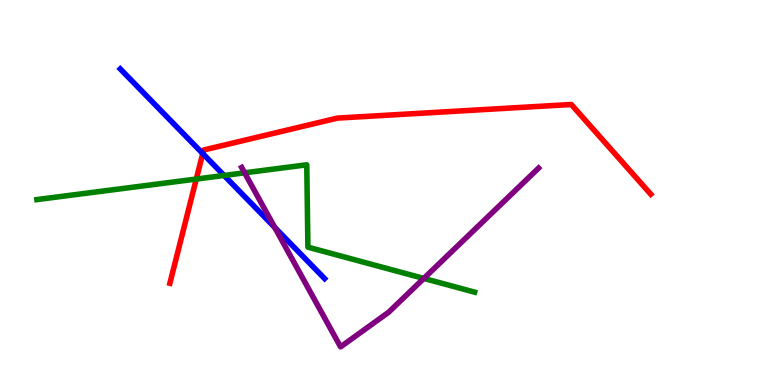[{'lines': ['blue', 'red'], 'intersections': [{'x': 2.62, 'y': 6.01}]}, {'lines': ['green', 'red'], 'intersections': [{'x': 2.53, 'y': 5.35}]}, {'lines': ['purple', 'red'], 'intersections': []}, {'lines': ['blue', 'green'], 'intersections': [{'x': 2.89, 'y': 5.44}]}, {'lines': ['blue', 'purple'], 'intersections': [{'x': 3.54, 'y': 4.09}]}, {'lines': ['green', 'purple'], 'intersections': [{'x': 3.16, 'y': 5.51}, {'x': 5.47, 'y': 2.77}]}]